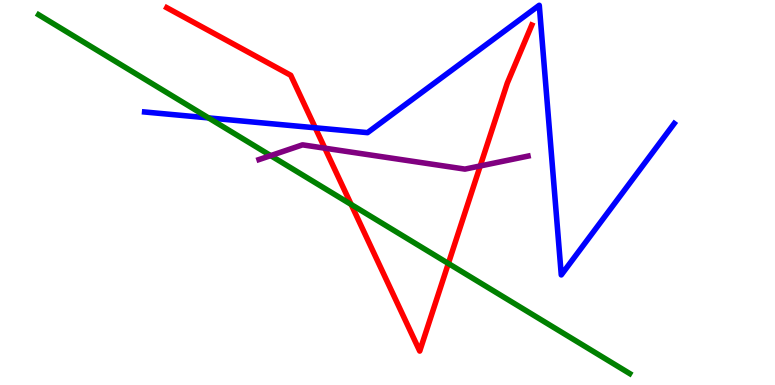[{'lines': ['blue', 'red'], 'intersections': [{'x': 4.07, 'y': 6.68}]}, {'lines': ['green', 'red'], 'intersections': [{'x': 4.53, 'y': 4.69}, {'x': 5.79, 'y': 3.16}]}, {'lines': ['purple', 'red'], 'intersections': [{'x': 4.19, 'y': 6.15}, {'x': 6.2, 'y': 5.69}]}, {'lines': ['blue', 'green'], 'intersections': [{'x': 2.69, 'y': 6.94}]}, {'lines': ['blue', 'purple'], 'intersections': []}, {'lines': ['green', 'purple'], 'intersections': [{'x': 3.49, 'y': 5.96}]}]